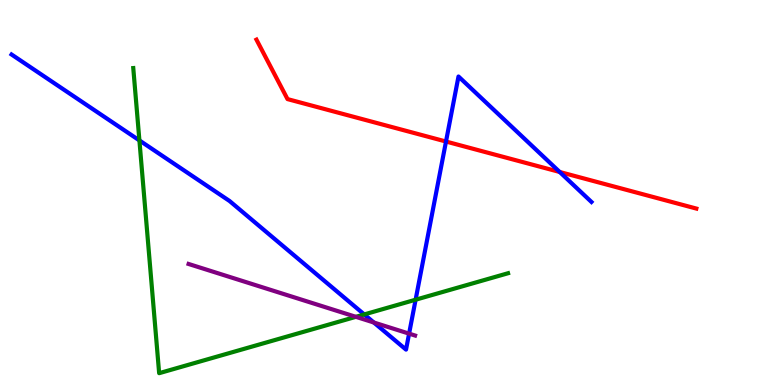[{'lines': ['blue', 'red'], 'intersections': [{'x': 5.75, 'y': 6.32}, {'x': 7.22, 'y': 5.53}]}, {'lines': ['green', 'red'], 'intersections': []}, {'lines': ['purple', 'red'], 'intersections': []}, {'lines': ['blue', 'green'], 'intersections': [{'x': 1.8, 'y': 6.35}, {'x': 4.7, 'y': 1.83}, {'x': 5.36, 'y': 2.22}]}, {'lines': ['blue', 'purple'], 'intersections': [{'x': 4.82, 'y': 1.62}, {'x': 5.28, 'y': 1.33}]}, {'lines': ['green', 'purple'], 'intersections': [{'x': 4.59, 'y': 1.77}]}]